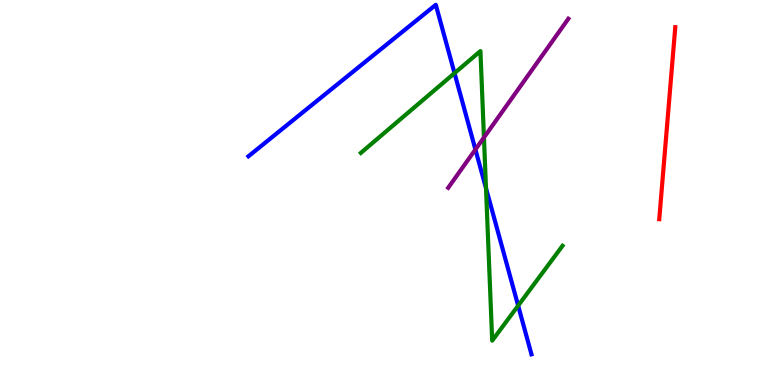[{'lines': ['blue', 'red'], 'intersections': []}, {'lines': ['green', 'red'], 'intersections': []}, {'lines': ['purple', 'red'], 'intersections': []}, {'lines': ['blue', 'green'], 'intersections': [{'x': 5.86, 'y': 8.1}, {'x': 6.27, 'y': 5.11}, {'x': 6.69, 'y': 2.06}]}, {'lines': ['blue', 'purple'], 'intersections': [{'x': 6.13, 'y': 6.12}]}, {'lines': ['green', 'purple'], 'intersections': [{'x': 6.24, 'y': 6.43}]}]